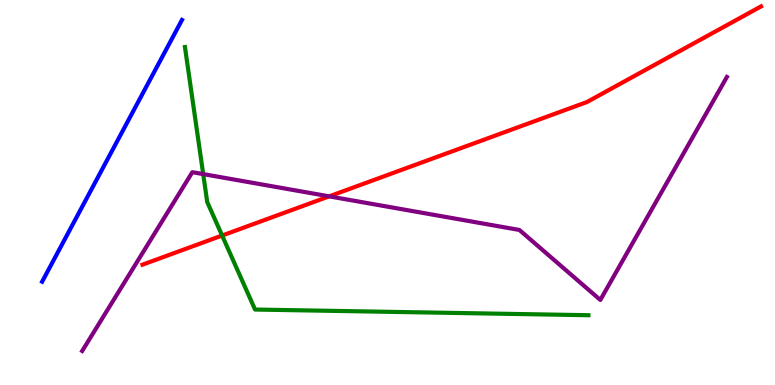[{'lines': ['blue', 'red'], 'intersections': []}, {'lines': ['green', 'red'], 'intersections': [{'x': 2.87, 'y': 3.88}]}, {'lines': ['purple', 'red'], 'intersections': [{'x': 4.25, 'y': 4.9}]}, {'lines': ['blue', 'green'], 'intersections': []}, {'lines': ['blue', 'purple'], 'intersections': []}, {'lines': ['green', 'purple'], 'intersections': [{'x': 2.62, 'y': 5.48}]}]